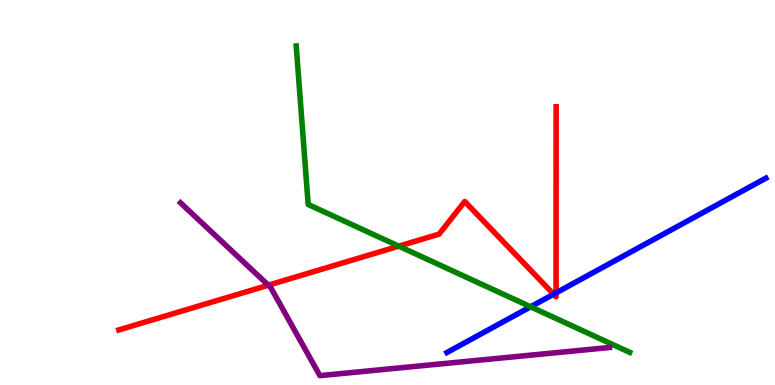[{'lines': ['blue', 'red'], 'intersections': [{'x': 7.14, 'y': 2.36}, {'x': 7.18, 'y': 2.39}]}, {'lines': ['green', 'red'], 'intersections': [{'x': 5.15, 'y': 3.61}]}, {'lines': ['purple', 'red'], 'intersections': [{'x': 3.46, 'y': 2.59}]}, {'lines': ['blue', 'green'], 'intersections': [{'x': 6.85, 'y': 2.03}]}, {'lines': ['blue', 'purple'], 'intersections': []}, {'lines': ['green', 'purple'], 'intersections': []}]